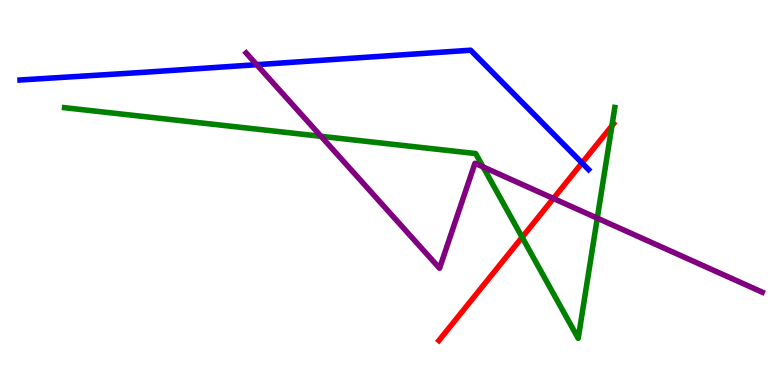[{'lines': ['blue', 'red'], 'intersections': [{'x': 7.51, 'y': 5.77}]}, {'lines': ['green', 'red'], 'intersections': [{'x': 6.74, 'y': 3.84}, {'x': 7.9, 'y': 6.73}]}, {'lines': ['purple', 'red'], 'intersections': [{'x': 7.14, 'y': 4.85}]}, {'lines': ['blue', 'green'], 'intersections': []}, {'lines': ['blue', 'purple'], 'intersections': [{'x': 3.31, 'y': 8.32}]}, {'lines': ['green', 'purple'], 'intersections': [{'x': 4.14, 'y': 6.46}, {'x': 6.23, 'y': 5.66}, {'x': 7.71, 'y': 4.33}]}]